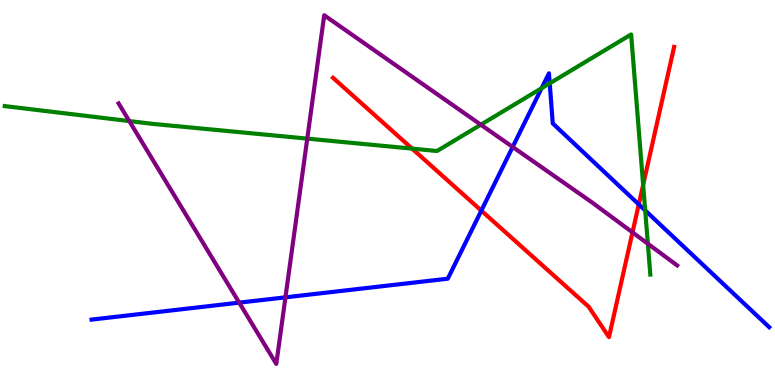[{'lines': ['blue', 'red'], 'intersections': [{'x': 6.21, 'y': 4.53}, {'x': 8.24, 'y': 4.69}]}, {'lines': ['green', 'red'], 'intersections': [{'x': 5.32, 'y': 6.14}, {'x': 8.3, 'y': 5.2}]}, {'lines': ['purple', 'red'], 'intersections': [{'x': 8.16, 'y': 3.96}]}, {'lines': ['blue', 'green'], 'intersections': [{'x': 6.99, 'y': 7.71}, {'x': 7.09, 'y': 7.84}, {'x': 8.33, 'y': 4.53}]}, {'lines': ['blue', 'purple'], 'intersections': [{'x': 3.09, 'y': 2.14}, {'x': 3.68, 'y': 2.28}, {'x': 6.62, 'y': 6.18}]}, {'lines': ['green', 'purple'], 'intersections': [{'x': 1.67, 'y': 6.86}, {'x': 3.96, 'y': 6.4}, {'x': 6.2, 'y': 6.76}, {'x': 8.36, 'y': 3.67}]}]